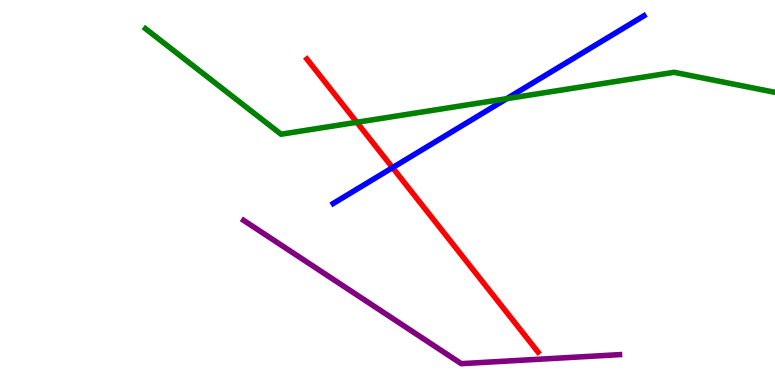[{'lines': ['blue', 'red'], 'intersections': [{'x': 5.07, 'y': 5.65}]}, {'lines': ['green', 'red'], 'intersections': [{'x': 4.6, 'y': 6.82}]}, {'lines': ['purple', 'red'], 'intersections': []}, {'lines': ['blue', 'green'], 'intersections': [{'x': 6.54, 'y': 7.44}]}, {'lines': ['blue', 'purple'], 'intersections': []}, {'lines': ['green', 'purple'], 'intersections': []}]